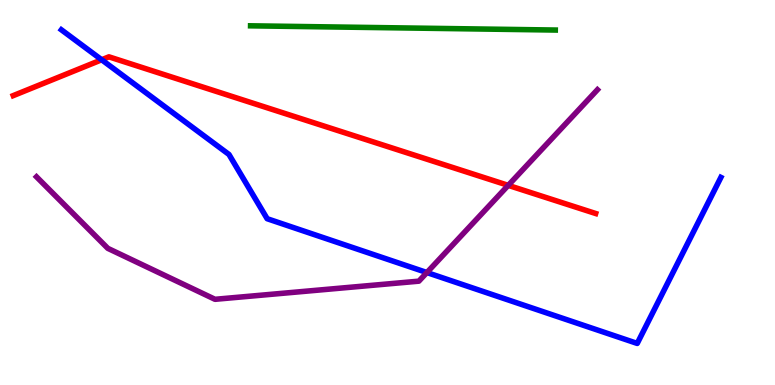[{'lines': ['blue', 'red'], 'intersections': [{'x': 1.31, 'y': 8.45}]}, {'lines': ['green', 'red'], 'intersections': []}, {'lines': ['purple', 'red'], 'intersections': [{'x': 6.56, 'y': 5.19}]}, {'lines': ['blue', 'green'], 'intersections': []}, {'lines': ['blue', 'purple'], 'intersections': [{'x': 5.51, 'y': 2.92}]}, {'lines': ['green', 'purple'], 'intersections': []}]